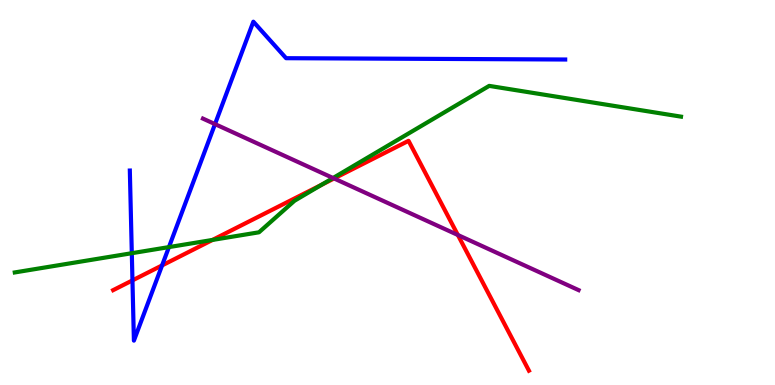[{'lines': ['blue', 'red'], 'intersections': [{'x': 1.71, 'y': 2.72}, {'x': 2.09, 'y': 3.11}]}, {'lines': ['green', 'red'], 'intersections': [{'x': 2.74, 'y': 3.77}, {'x': 4.15, 'y': 5.2}]}, {'lines': ['purple', 'red'], 'intersections': [{'x': 4.31, 'y': 5.36}, {'x': 5.91, 'y': 3.9}]}, {'lines': ['blue', 'green'], 'intersections': [{'x': 1.7, 'y': 3.42}, {'x': 2.18, 'y': 3.58}]}, {'lines': ['blue', 'purple'], 'intersections': [{'x': 2.77, 'y': 6.78}]}, {'lines': ['green', 'purple'], 'intersections': [{'x': 4.3, 'y': 5.38}]}]